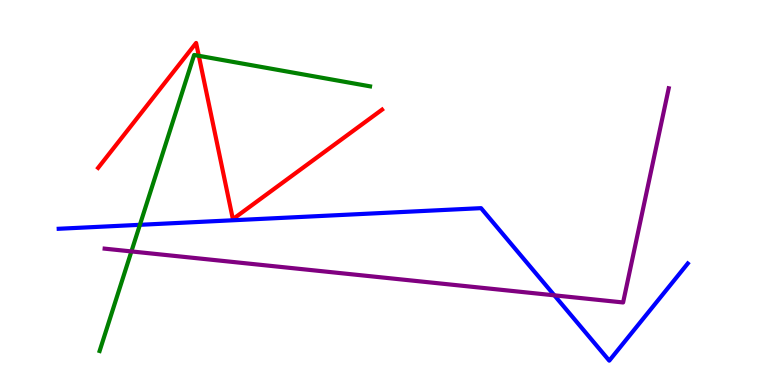[{'lines': ['blue', 'red'], 'intersections': []}, {'lines': ['green', 'red'], 'intersections': [{'x': 2.57, 'y': 8.55}]}, {'lines': ['purple', 'red'], 'intersections': []}, {'lines': ['blue', 'green'], 'intersections': [{'x': 1.81, 'y': 4.16}]}, {'lines': ['blue', 'purple'], 'intersections': [{'x': 7.15, 'y': 2.33}]}, {'lines': ['green', 'purple'], 'intersections': [{'x': 1.7, 'y': 3.47}]}]